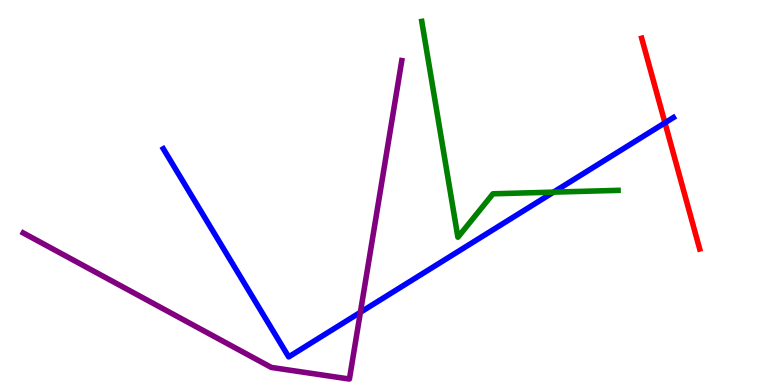[{'lines': ['blue', 'red'], 'intersections': [{'x': 8.58, 'y': 6.81}]}, {'lines': ['green', 'red'], 'intersections': []}, {'lines': ['purple', 'red'], 'intersections': []}, {'lines': ['blue', 'green'], 'intersections': [{'x': 7.14, 'y': 5.01}]}, {'lines': ['blue', 'purple'], 'intersections': [{'x': 4.65, 'y': 1.89}]}, {'lines': ['green', 'purple'], 'intersections': []}]